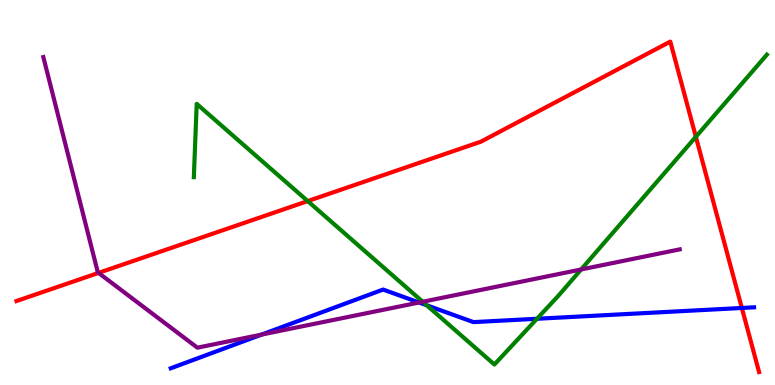[{'lines': ['blue', 'red'], 'intersections': [{'x': 9.57, 'y': 2.0}]}, {'lines': ['green', 'red'], 'intersections': [{'x': 3.97, 'y': 4.78}, {'x': 8.98, 'y': 6.45}]}, {'lines': ['purple', 'red'], 'intersections': [{'x': 1.27, 'y': 2.91}]}, {'lines': ['blue', 'green'], 'intersections': [{'x': 5.51, 'y': 2.07}, {'x': 6.93, 'y': 1.72}]}, {'lines': ['blue', 'purple'], 'intersections': [{'x': 3.38, 'y': 1.31}, {'x': 5.41, 'y': 2.14}]}, {'lines': ['green', 'purple'], 'intersections': [{'x': 5.45, 'y': 2.16}, {'x': 7.5, 'y': 3.0}]}]